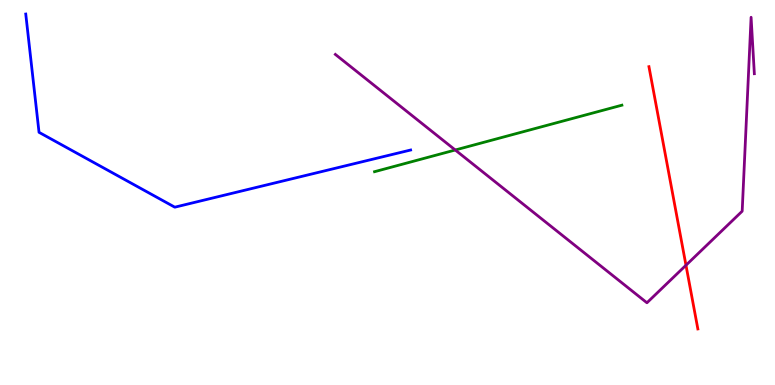[{'lines': ['blue', 'red'], 'intersections': []}, {'lines': ['green', 'red'], 'intersections': []}, {'lines': ['purple', 'red'], 'intersections': [{'x': 8.85, 'y': 3.11}]}, {'lines': ['blue', 'green'], 'intersections': []}, {'lines': ['blue', 'purple'], 'intersections': []}, {'lines': ['green', 'purple'], 'intersections': [{'x': 5.87, 'y': 6.1}]}]